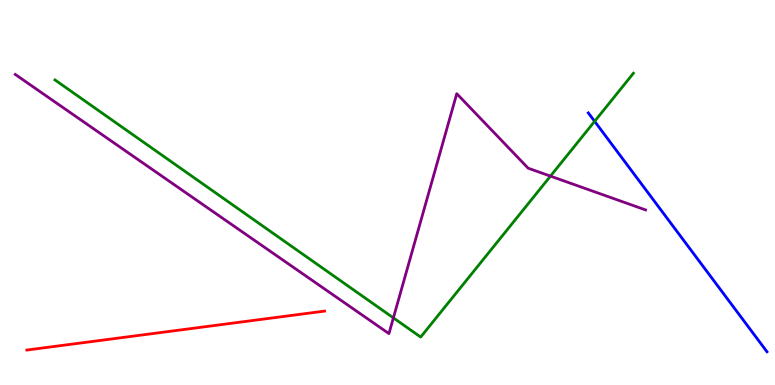[{'lines': ['blue', 'red'], 'intersections': []}, {'lines': ['green', 'red'], 'intersections': []}, {'lines': ['purple', 'red'], 'intersections': []}, {'lines': ['blue', 'green'], 'intersections': [{'x': 7.67, 'y': 6.85}]}, {'lines': ['blue', 'purple'], 'intersections': []}, {'lines': ['green', 'purple'], 'intersections': [{'x': 5.08, 'y': 1.74}, {'x': 7.1, 'y': 5.43}]}]